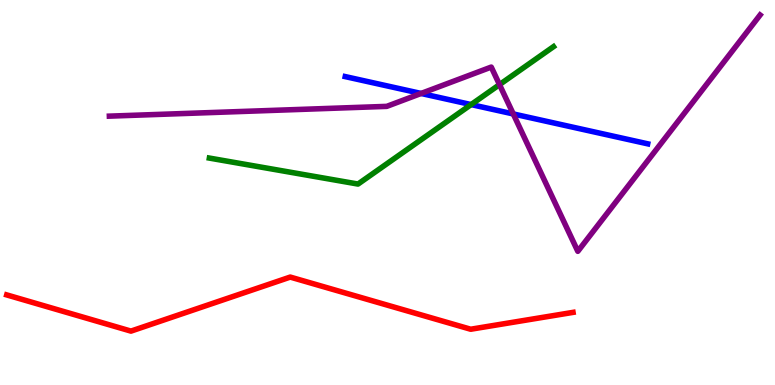[{'lines': ['blue', 'red'], 'intersections': []}, {'lines': ['green', 'red'], 'intersections': []}, {'lines': ['purple', 'red'], 'intersections': []}, {'lines': ['blue', 'green'], 'intersections': [{'x': 6.08, 'y': 7.28}]}, {'lines': ['blue', 'purple'], 'intersections': [{'x': 5.43, 'y': 7.57}, {'x': 6.62, 'y': 7.04}]}, {'lines': ['green', 'purple'], 'intersections': [{'x': 6.45, 'y': 7.8}]}]